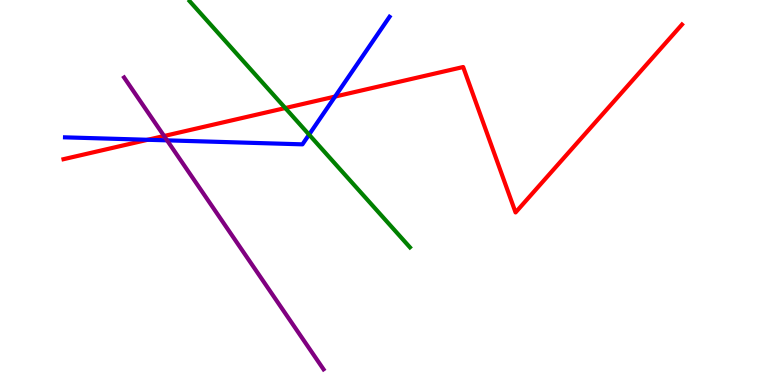[{'lines': ['blue', 'red'], 'intersections': [{'x': 1.91, 'y': 6.37}, {'x': 4.32, 'y': 7.49}]}, {'lines': ['green', 'red'], 'intersections': [{'x': 3.68, 'y': 7.19}]}, {'lines': ['purple', 'red'], 'intersections': [{'x': 2.12, 'y': 6.47}]}, {'lines': ['blue', 'green'], 'intersections': [{'x': 3.99, 'y': 6.5}]}, {'lines': ['blue', 'purple'], 'intersections': [{'x': 2.16, 'y': 6.35}]}, {'lines': ['green', 'purple'], 'intersections': []}]